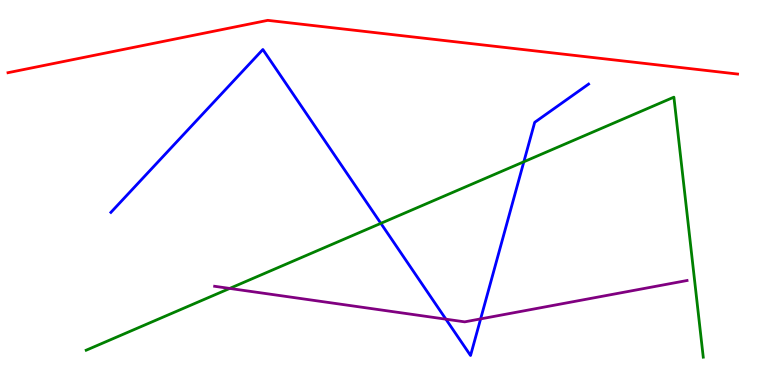[{'lines': ['blue', 'red'], 'intersections': []}, {'lines': ['green', 'red'], 'intersections': []}, {'lines': ['purple', 'red'], 'intersections': []}, {'lines': ['blue', 'green'], 'intersections': [{'x': 4.91, 'y': 4.2}, {'x': 6.76, 'y': 5.8}]}, {'lines': ['blue', 'purple'], 'intersections': [{'x': 5.75, 'y': 1.71}, {'x': 6.2, 'y': 1.72}]}, {'lines': ['green', 'purple'], 'intersections': [{'x': 2.96, 'y': 2.51}]}]